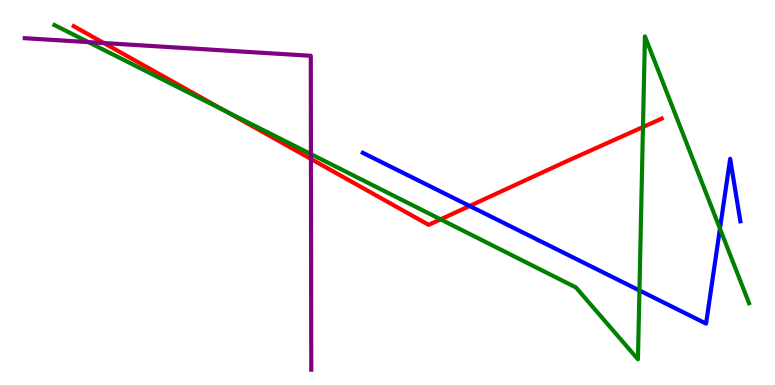[{'lines': ['blue', 'red'], 'intersections': [{'x': 6.06, 'y': 4.65}]}, {'lines': ['green', 'red'], 'intersections': [{'x': 2.91, 'y': 7.12}, {'x': 5.69, 'y': 4.3}, {'x': 8.3, 'y': 6.7}]}, {'lines': ['purple', 'red'], 'intersections': [{'x': 1.34, 'y': 8.88}, {'x': 4.01, 'y': 5.87}]}, {'lines': ['blue', 'green'], 'intersections': [{'x': 8.25, 'y': 2.46}, {'x': 9.29, 'y': 4.06}]}, {'lines': ['blue', 'purple'], 'intersections': []}, {'lines': ['green', 'purple'], 'intersections': [{'x': 1.14, 'y': 8.91}, {'x': 4.01, 'y': 6.0}]}]